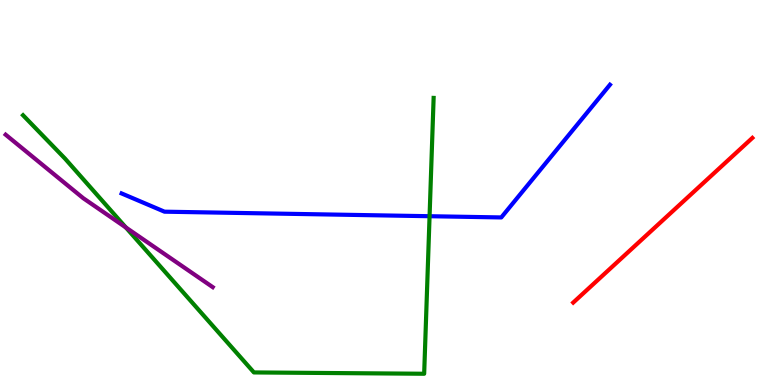[{'lines': ['blue', 'red'], 'intersections': []}, {'lines': ['green', 'red'], 'intersections': []}, {'lines': ['purple', 'red'], 'intersections': []}, {'lines': ['blue', 'green'], 'intersections': [{'x': 5.54, 'y': 4.38}]}, {'lines': ['blue', 'purple'], 'intersections': []}, {'lines': ['green', 'purple'], 'intersections': [{'x': 1.62, 'y': 4.09}]}]